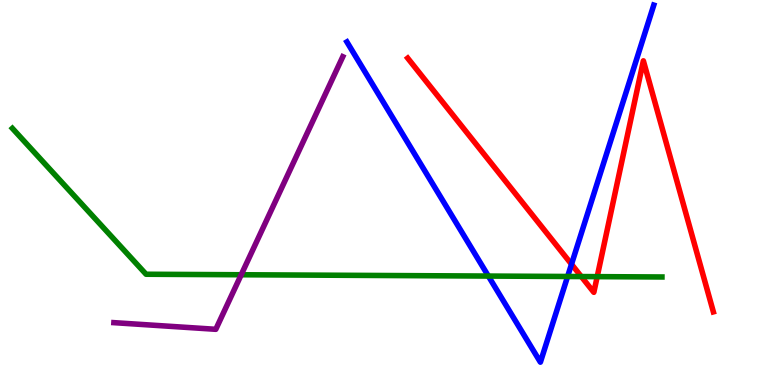[{'lines': ['blue', 'red'], 'intersections': [{'x': 7.37, 'y': 3.14}]}, {'lines': ['green', 'red'], 'intersections': [{'x': 7.5, 'y': 2.82}, {'x': 7.71, 'y': 2.81}]}, {'lines': ['purple', 'red'], 'intersections': []}, {'lines': ['blue', 'green'], 'intersections': [{'x': 6.3, 'y': 2.83}, {'x': 7.32, 'y': 2.82}]}, {'lines': ['blue', 'purple'], 'intersections': []}, {'lines': ['green', 'purple'], 'intersections': [{'x': 3.11, 'y': 2.86}]}]